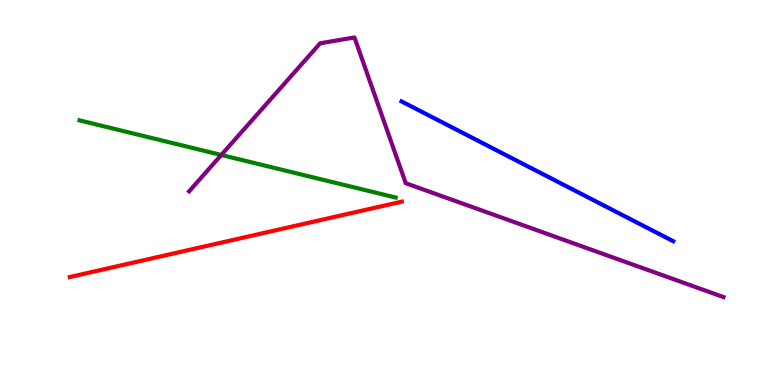[{'lines': ['blue', 'red'], 'intersections': []}, {'lines': ['green', 'red'], 'intersections': []}, {'lines': ['purple', 'red'], 'intersections': []}, {'lines': ['blue', 'green'], 'intersections': []}, {'lines': ['blue', 'purple'], 'intersections': []}, {'lines': ['green', 'purple'], 'intersections': [{'x': 2.86, 'y': 5.97}]}]